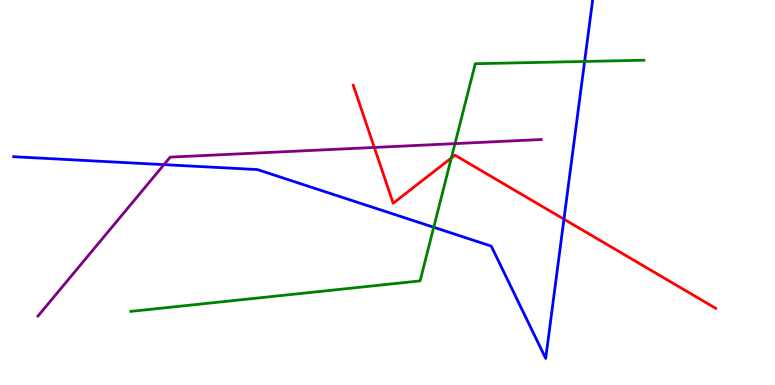[{'lines': ['blue', 'red'], 'intersections': [{'x': 7.28, 'y': 4.31}]}, {'lines': ['green', 'red'], 'intersections': [{'x': 5.82, 'y': 5.9}]}, {'lines': ['purple', 'red'], 'intersections': [{'x': 4.83, 'y': 6.17}]}, {'lines': ['blue', 'green'], 'intersections': [{'x': 5.6, 'y': 4.1}, {'x': 7.54, 'y': 8.4}]}, {'lines': ['blue', 'purple'], 'intersections': [{'x': 2.12, 'y': 5.72}]}, {'lines': ['green', 'purple'], 'intersections': [{'x': 5.87, 'y': 6.27}]}]